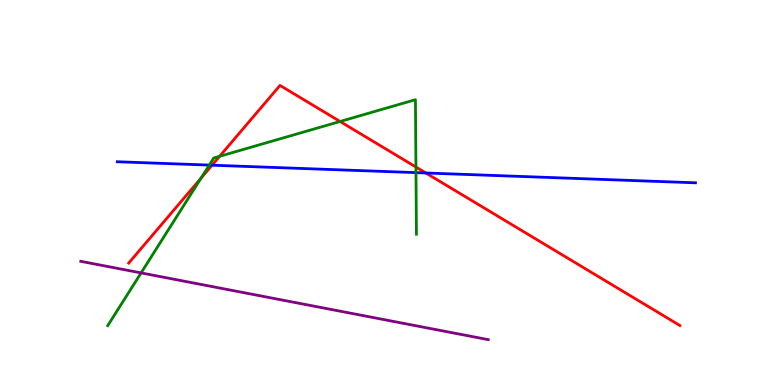[{'lines': ['blue', 'red'], 'intersections': [{'x': 2.74, 'y': 5.71}, {'x': 5.5, 'y': 5.51}]}, {'lines': ['green', 'red'], 'intersections': [{'x': 2.59, 'y': 5.37}, {'x': 2.83, 'y': 5.94}, {'x': 4.39, 'y': 6.84}, {'x': 5.37, 'y': 5.66}]}, {'lines': ['purple', 'red'], 'intersections': []}, {'lines': ['blue', 'green'], 'intersections': [{'x': 2.7, 'y': 5.71}, {'x': 5.37, 'y': 5.52}]}, {'lines': ['blue', 'purple'], 'intersections': []}, {'lines': ['green', 'purple'], 'intersections': [{'x': 1.82, 'y': 2.91}]}]